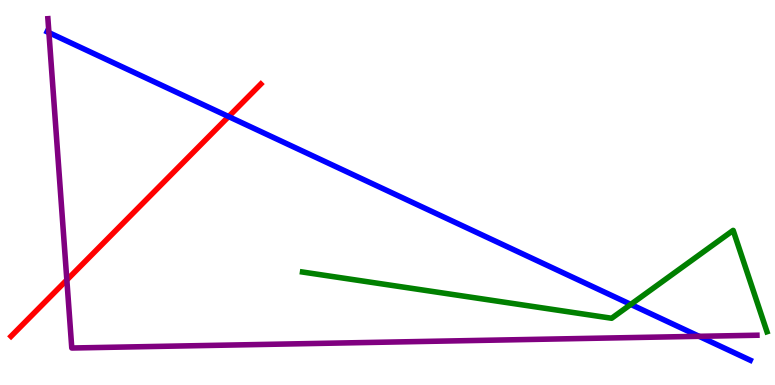[{'lines': ['blue', 'red'], 'intersections': [{'x': 2.95, 'y': 6.97}]}, {'lines': ['green', 'red'], 'intersections': []}, {'lines': ['purple', 'red'], 'intersections': [{'x': 0.863, 'y': 2.73}]}, {'lines': ['blue', 'green'], 'intersections': [{'x': 8.14, 'y': 2.09}]}, {'lines': ['blue', 'purple'], 'intersections': [{'x': 0.631, 'y': 9.15}, {'x': 9.02, 'y': 1.26}]}, {'lines': ['green', 'purple'], 'intersections': []}]